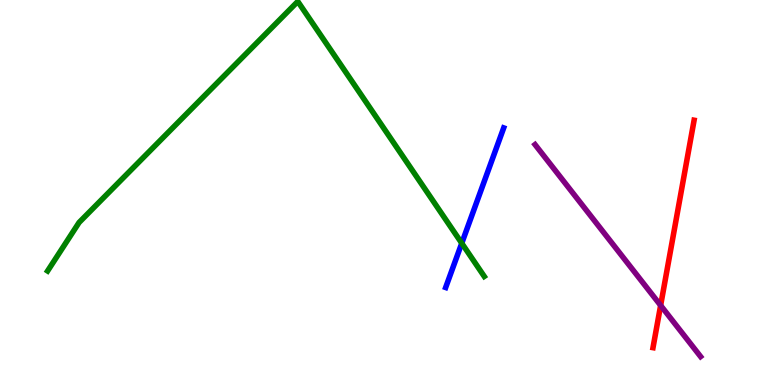[{'lines': ['blue', 'red'], 'intersections': []}, {'lines': ['green', 'red'], 'intersections': []}, {'lines': ['purple', 'red'], 'intersections': [{'x': 8.52, 'y': 2.07}]}, {'lines': ['blue', 'green'], 'intersections': [{'x': 5.96, 'y': 3.68}]}, {'lines': ['blue', 'purple'], 'intersections': []}, {'lines': ['green', 'purple'], 'intersections': []}]